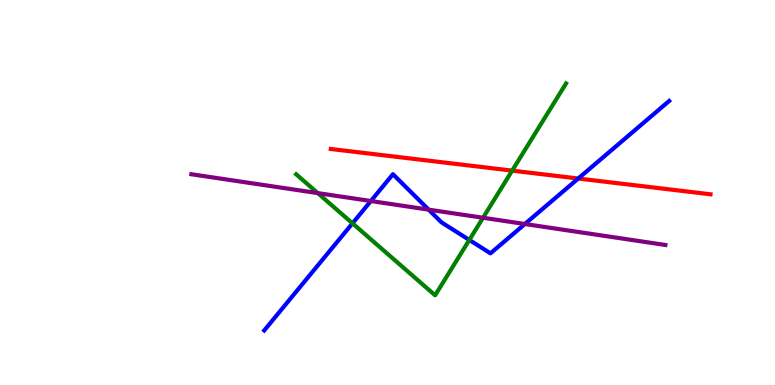[{'lines': ['blue', 'red'], 'intersections': [{'x': 7.46, 'y': 5.36}]}, {'lines': ['green', 'red'], 'intersections': [{'x': 6.61, 'y': 5.57}]}, {'lines': ['purple', 'red'], 'intersections': []}, {'lines': ['blue', 'green'], 'intersections': [{'x': 4.55, 'y': 4.2}, {'x': 6.06, 'y': 3.77}]}, {'lines': ['blue', 'purple'], 'intersections': [{'x': 4.79, 'y': 4.78}, {'x': 5.53, 'y': 4.55}, {'x': 6.77, 'y': 4.18}]}, {'lines': ['green', 'purple'], 'intersections': [{'x': 4.1, 'y': 4.98}, {'x': 6.23, 'y': 4.34}]}]